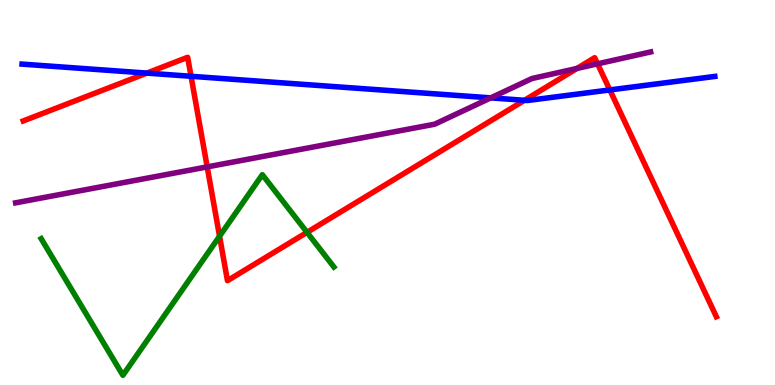[{'lines': ['blue', 'red'], 'intersections': [{'x': 1.89, 'y': 8.1}, {'x': 2.47, 'y': 8.02}, {'x': 6.77, 'y': 7.39}, {'x': 7.87, 'y': 7.66}]}, {'lines': ['green', 'red'], 'intersections': [{'x': 2.83, 'y': 3.86}, {'x': 3.96, 'y': 3.97}]}, {'lines': ['purple', 'red'], 'intersections': [{'x': 2.67, 'y': 5.67}, {'x': 7.44, 'y': 8.22}, {'x': 7.71, 'y': 8.34}]}, {'lines': ['blue', 'green'], 'intersections': []}, {'lines': ['blue', 'purple'], 'intersections': [{'x': 6.33, 'y': 7.46}]}, {'lines': ['green', 'purple'], 'intersections': []}]